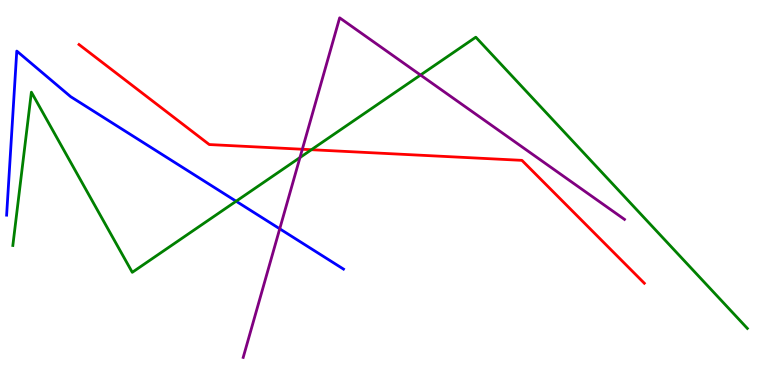[{'lines': ['blue', 'red'], 'intersections': []}, {'lines': ['green', 'red'], 'intersections': [{'x': 4.02, 'y': 6.11}]}, {'lines': ['purple', 'red'], 'intersections': [{'x': 3.9, 'y': 6.12}]}, {'lines': ['blue', 'green'], 'intersections': [{'x': 3.05, 'y': 4.77}]}, {'lines': ['blue', 'purple'], 'intersections': [{'x': 3.61, 'y': 4.06}]}, {'lines': ['green', 'purple'], 'intersections': [{'x': 3.87, 'y': 5.91}, {'x': 5.43, 'y': 8.05}]}]